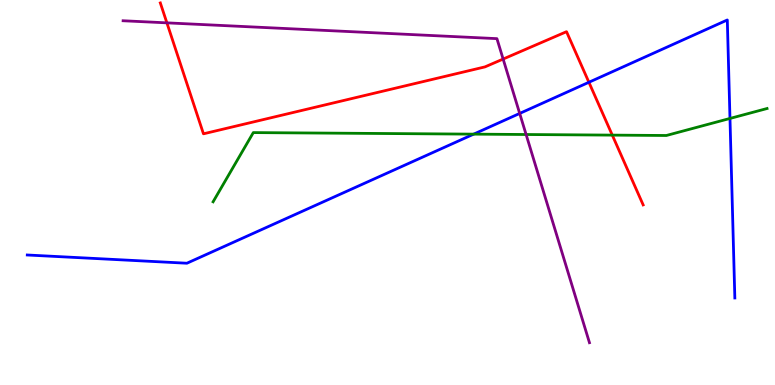[{'lines': ['blue', 'red'], 'intersections': [{'x': 7.6, 'y': 7.86}]}, {'lines': ['green', 'red'], 'intersections': [{'x': 7.9, 'y': 6.49}]}, {'lines': ['purple', 'red'], 'intersections': [{'x': 2.15, 'y': 9.41}, {'x': 6.49, 'y': 8.47}]}, {'lines': ['blue', 'green'], 'intersections': [{'x': 6.11, 'y': 6.52}, {'x': 9.42, 'y': 6.92}]}, {'lines': ['blue', 'purple'], 'intersections': [{'x': 6.71, 'y': 7.05}]}, {'lines': ['green', 'purple'], 'intersections': [{'x': 6.79, 'y': 6.51}]}]